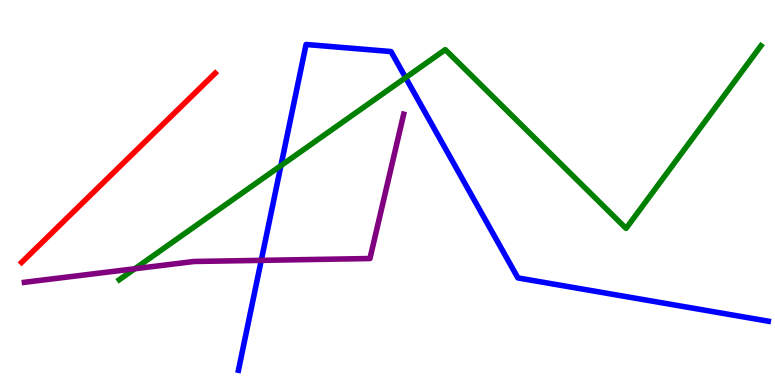[{'lines': ['blue', 'red'], 'intersections': []}, {'lines': ['green', 'red'], 'intersections': []}, {'lines': ['purple', 'red'], 'intersections': []}, {'lines': ['blue', 'green'], 'intersections': [{'x': 3.62, 'y': 5.7}, {'x': 5.23, 'y': 7.98}]}, {'lines': ['blue', 'purple'], 'intersections': [{'x': 3.37, 'y': 3.24}]}, {'lines': ['green', 'purple'], 'intersections': [{'x': 1.74, 'y': 3.02}]}]